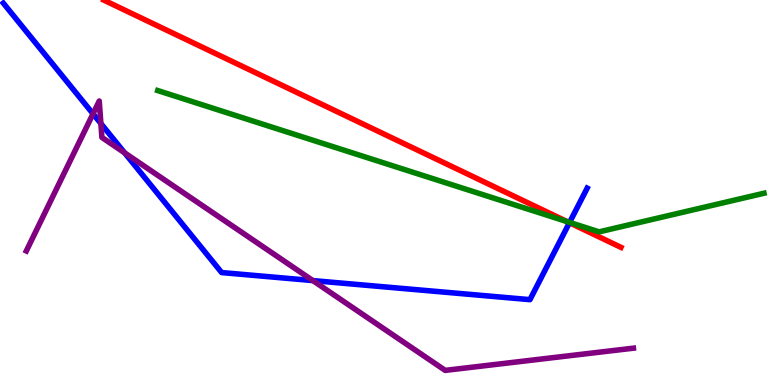[{'lines': ['blue', 'red'], 'intersections': [{'x': 7.35, 'y': 4.22}]}, {'lines': ['green', 'red'], 'intersections': [{'x': 7.32, 'y': 4.24}]}, {'lines': ['purple', 'red'], 'intersections': []}, {'lines': ['blue', 'green'], 'intersections': [{'x': 7.35, 'y': 4.22}]}, {'lines': ['blue', 'purple'], 'intersections': [{'x': 1.2, 'y': 7.04}, {'x': 1.3, 'y': 6.79}, {'x': 1.61, 'y': 6.03}, {'x': 4.04, 'y': 2.71}]}, {'lines': ['green', 'purple'], 'intersections': []}]